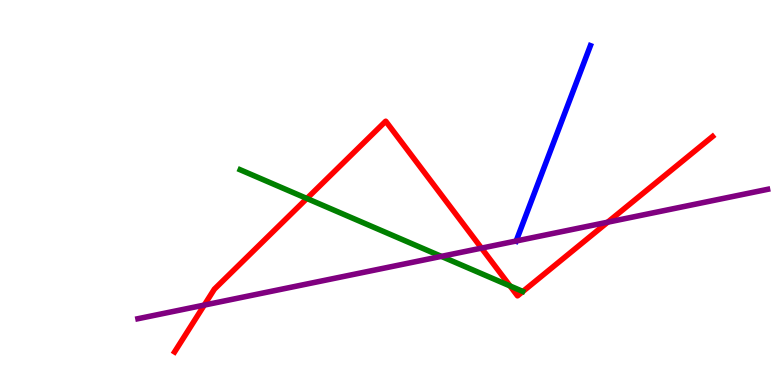[{'lines': ['blue', 'red'], 'intersections': []}, {'lines': ['green', 'red'], 'intersections': [{'x': 3.96, 'y': 4.84}, {'x': 6.58, 'y': 2.57}]}, {'lines': ['purple', 'red'], 'intersections': [{'x': 2.64, 'y': 2.08}, {'x': 6.21, 'y': 3.56}, {'x': 7.84, 'y': 4.23}]}, {'lines': ['blue', 'green'], 'intersections': []}, {'lines': ['blue', 'purple'], 'intersections': [{'x': 6.66, 'y': 3.74}]}, {'lines': ['green', 'purple'], 'intersections': [{'x': 5.69, 'y': 3.34}]}]